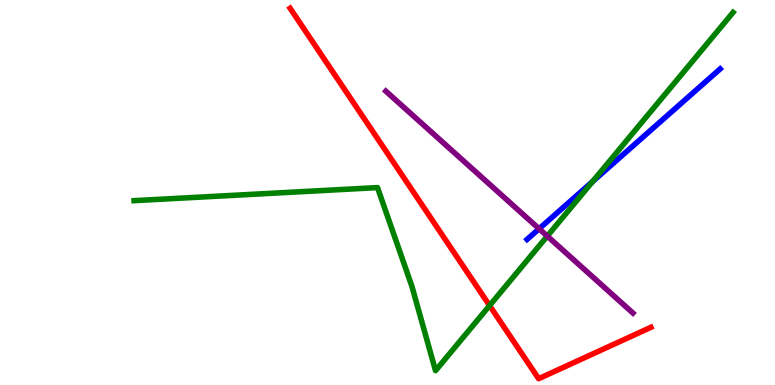[{'lines': ['blue', 'red'], 'intersections': []}, {'lines': ['green', 'red'], 'intersections': [{'x': 6.32, 'y': 2.06}]}, {'lines': ['purple', 'red'], 'intersections': []}, {'lines': ['blue', 'green'], 'intersections': [{'x': 7.65, 'y': 5.28}]}, {'lines': ['blue', 'purple'], 'intersections': [{'x': 6.96, 'y': 4.06}]}, {'lines': ['green', 'purple'], 'intersections': [{'x': 7.06, 'y': 3.87}]}]